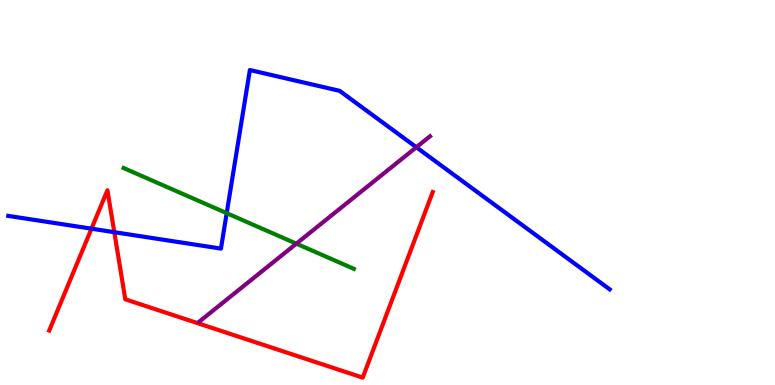[{'lines': ['blue', 'red'], 'intersections': [{'x': 1.18, 'y': 4.06}, {'x': 1.47, 'y': 3.97}]}, {'lines': ['green', 'red'], 'intersections': []}, {'lines': ['purple', 'red'], 'intersections': []}, {'lines': ['blue', 'green'], 'intersections': [{'x': 2.93, 'y': 4.46}]}, {'lines': ['blue', 'purple'], 'intersections': [{'x': 5.37, 'y': 6.18}]}, {'lines': ['green', 'purple'], 'intersections': [{'x': 3.82, 'y': 3.67}]}]